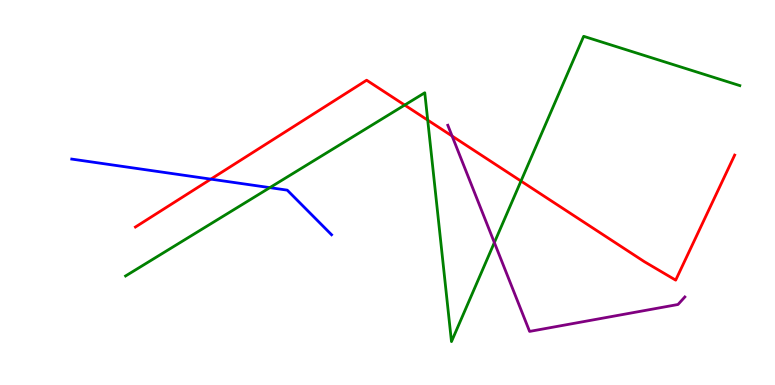[{'lines': ['blue', 'red'], 'intersections': [{'x': 2.72, 'y': 5.35}]}, {'lines': ['green', 'red'], 'intersections': [{'x': 5.22, 'y': 7.27}, {'x': 5.52, 'y': 6.88}, {'x': 6.72, 'y': 5.3}]}, {'lines': ['purple', 'red'], 'intersections': [{'x': 5.83, 'y': 6.47}]}, {'lines': ['blue', 'green'], 'intersections': [{'x': 3.48, 'y': 5.13}]}, {'lines': ['blue', 'purple'], 'intersections': []}, {'lines': ['green', 'purple'], 'intersections': [{'x': 6.38, 'y': 3.7}]}]